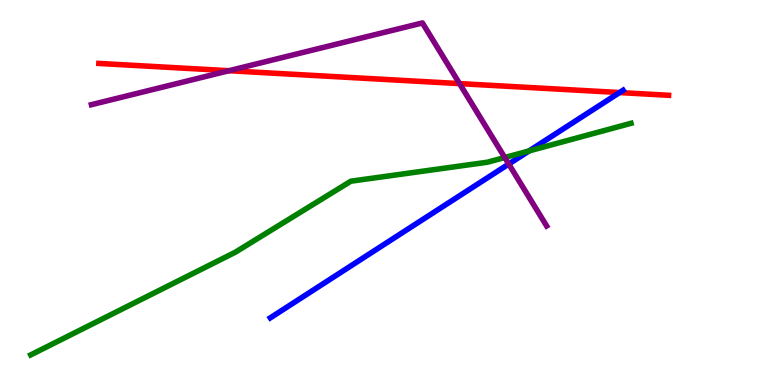[{'lines': ['blue', 'red'], 'intersections': [{'x': 7.99, 'y': 7.6}]}, {'lines': ['green', 'red'], 'intersections': []}, {'lines': ['purple', 'red'], 'intersections': [{'x': 2.95, 'y': 8.16}, {'x': 5.93, 'y': 7.83}]}, {'lines': ['blue', 'green'], 'intersections': [{'x': 6.83, 'y': 6.08}]}, {'lines': ['blue', 'purple'], 'intersections': [{'x': 6.56, 'y': 5.74}]}, {'lines': ['green', 'purple'], 'intersections': [{'x': 6.51, 'y': 5.91}]}]